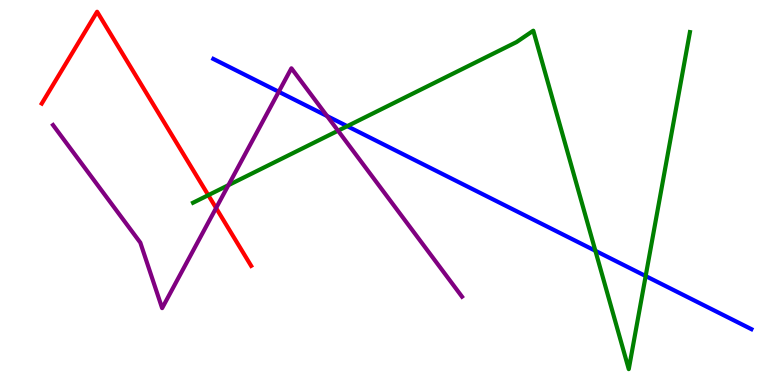[{'lines': ['blue', 'red'], 'intersections': []}, {'lines': ['green', 'red'], 'intersections': [{'x': 2.69, 'y': 4.93}]}, {'lines': ['purple', 'red'], 'intersections': [{'x': 2.79, 'y': 4.6}]}, {'lines': ['blue', 'green'], 'intersections': [{'x': 4.48, 'y': 6.72}, {'x': 7.68, 'y': 3.49}, {'x': 8.33, 'y': 2.83}]}, {'lines': ['blue', 'purple'], 'intersections': [{'x': 3.6, 'y': 7.62}, {'x': 4.22, 'y': 6.99}]}, {'lines': ['green', 'purple'], 'intersections': [{'x': 2.95, 'y': 5.19}, {'x': 4.36, 'y': 6.6}]}]